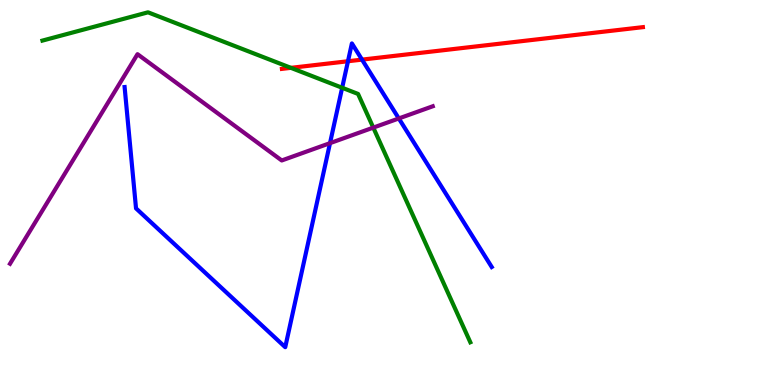[{'lines': ['blue', 'red'], 'intersections': [{'x': 4.49, 'y': 8.41}, {'x': 4.67, 'y': 8.45}]}, {'lines': ['green', 'red'], 'intersections': [{'x': 3.75, 'y': 8.24}]}, {'lines': ['purple', 'red'], 'intersections': []}, {'lines': ['blue', 'green'], 'intersections': [{'x': 4.41, 'y': 7.72}]}, {'lines': ['blue', 'purple'], 'intersections': [{'x': 4.26, 'y': 6.28}, {'x': 5.15, 'y': 6.92}]}, {'lines': ['green', 'purple'], 'intersections': [{'x': 4.82, 'y': 6.69}]}]